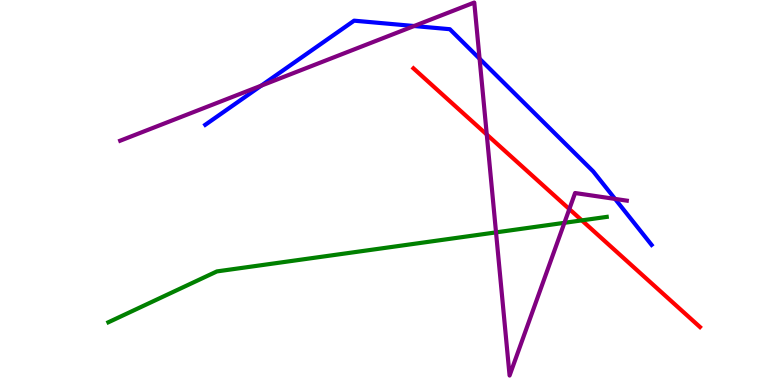[{'lines': ['blue', 'red'], 'intersections': []}, {'lines': ['green', 'red'], 'intersections': [{'x': 7.51, 'y': 4.28}]}, {'lines': ['purple', 'red'], 'intersections': [{'x': 6.28, 'y': 6.51}, {'x': 7.35, 'y': 4.57}]}, {'lines': ['blue', 'green'], 'intersections': []}, {'lines': ['blue', 'purple'], 'intersections': [{'x': 3.37, 'y': 7.77}, {'x': 5.34, 'y': 9.32}, {'x': 6.19, 'y': 8.48}, {'x': 7.94, 'y': 4.83}]}, {'lines': ['green', 'purple'], 'intersections': [{'x': 6.4, 'y': 3.96}, {'x': 7.28, 'y': 4.21}]}]